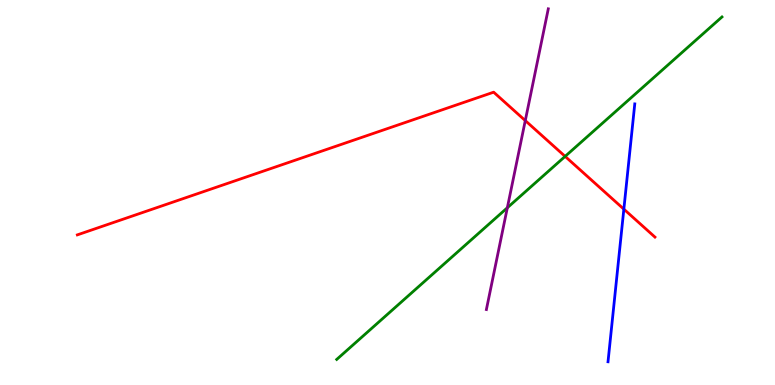[{'lines': ['blue', 'red'], 'intersections': [{'x': 8.05, 'y': 4.57}]}, {'lines': ['green', 'red'], 'intersections': [{'x': 7.29, 'y': 5.94}]}, {'lines': ['purple', 'red'], 'intersections': [{'x': 6.78, 'y': 6.87}]}, {'lines': ['blue', 'green'], 'intersections': []}, {'lines': ['blue', 'purple'], 'intersections': []}, {'lines': ['green', 'purple'], 'intersections': [{'x': 6.55, 'y': 4.6}]}]